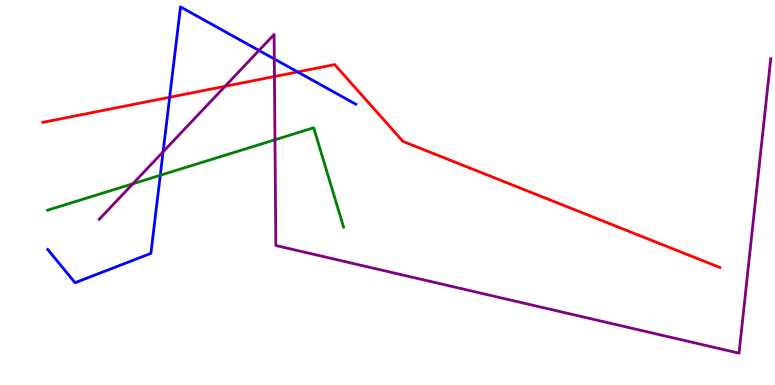[{'lines': ['blue', 'red'], 'intersections': [{'x': 2.19, 'y': 7.47}, {'x': 3.84, 'y': 8.13}]}, {'lines': ['green', 'red'], 'intersections': []}, {'lines': ['purple', 'red'], 'intersections': [{'x': 2.9, 'y': 7.76}, {'x': 3.54, 'y': 8.01}]}, {'lines': ['blue', 'green'], 'intersections': [{'x': 2.07, 'y': 5.45}]}, {'lines': ['blue', 'purple'], 'intersections': [{'x': 2.1, 'y': 6.06}, {'x': 3.34, 'y': 8.69}, {'x': 3.54, 'y': 8.47}]}, {'lines': ['green', 'purple'], 'intersections': [{'x': 1.71, 'y': 5.23}, {'x': 3.55, 'y': 6.37}]}]